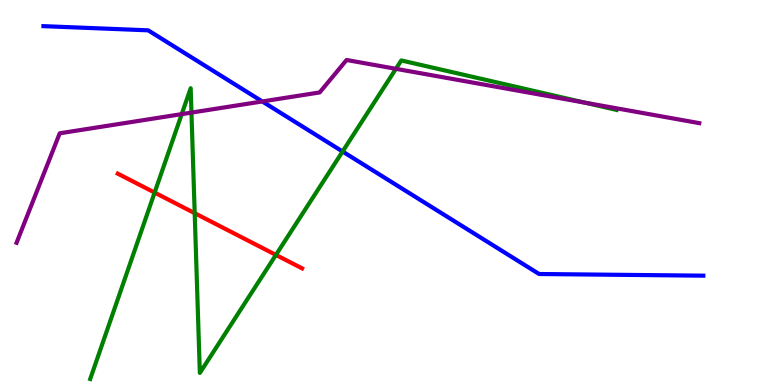[{'lines': ['blue', 'red'], 'intersections': []}, {'lines': ['green', 'red'], 'intersections': [{'x': 2.0, 'y': 5.0}, {'x': 2.51, 'y': 4.46}, {'x': 3.56, 'y': 3.38}]}, {'lines': ['purple', 'red'], 'intersections': []}, {'lines': ['blue', 'green'], 'intersections': [{'x': 4.42, 'y': 6.06}]}, {'lines': ['blue', 'purple'], 'intersections': [{'x': 3.38, 'y': 7.36}]}, {'lines': ['green', 'purple'], 'intersections': [{'x': 2.34, 'y': 7.04}, {'x': 2.47, 'y': 7.08}, {'x': 5.11, 'y': 8.21}, {'x': 7.55, 'y': 7.33}]}]